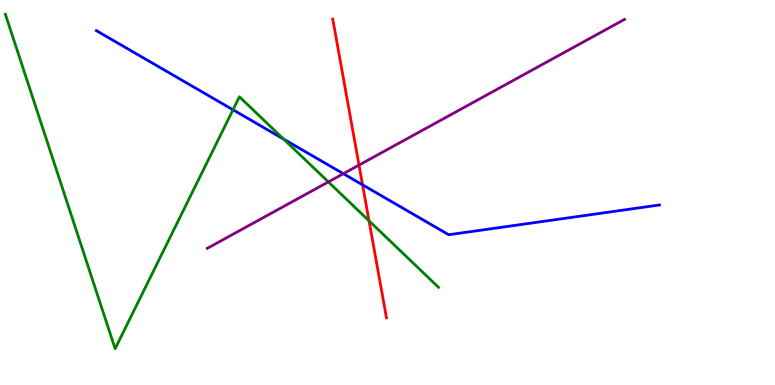[{'lines': ['blue', 'red'], 'intersections': [{'x': 4.68, 'y': 5.2}]}, {'lines': ['green', 'red'], 'intersections': [{'x': 4.76, 'y': 4.26}]}, {'lines': ['purple', 'red'], 'intersections': [{'x': 4.63, 'y': 5.71}]}, {'lines': ['blue', 'green'], 'intersections': [{'x': 3.01, 'y': 7.15}, {'x': 3.66, 'y': 6.39}]}, {'lines': ['blue', 'purple'], 'intersections': [{'x': 4.43, 'y': 5.49}]}, {'lines': ['green', 'purple'], 'intersections': [{'x': 4.24, 'y': 5.28}]}]